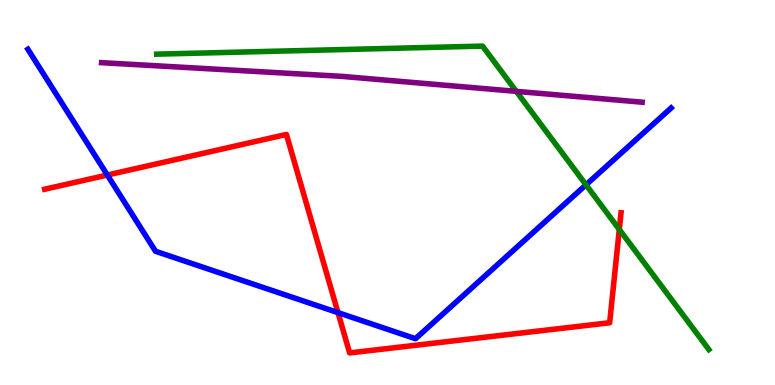[{'lines': ['blue', 'red'], 'intersections': [{'x': 1.39, 'y': 5.45}, {'x': 4.36, 'y': 1.88}]}, {'lines': ['green', 'red'], 'intersections': [{'x': 7.99, 'y': 4.04}]}, {'lines': ['purple', 'red'], 'intersections': []}, {'lines': ['blue', 'green'], 'intersections': [{'x': 7.56, 'y': 5.2}]}, {'lines': ['blue', 'purple'], 'intersections': []}, {'lines': ['green', 'purple'], 'intersections': [{'x': 6.66, 'y': 7.63}]}]